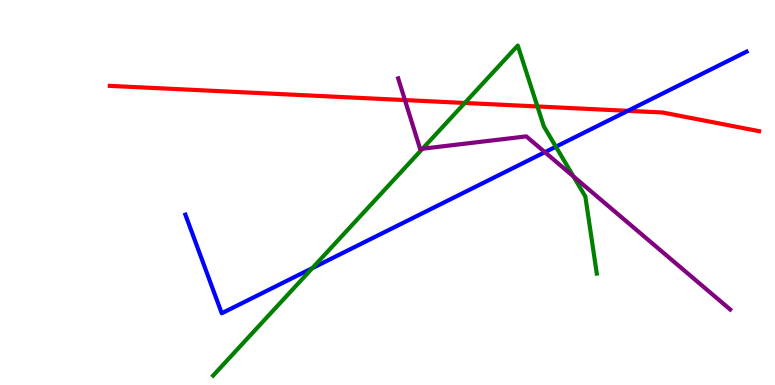[{'lines': ['blue', 'red'], 'intersections': [{'x': 8.1, 'y': 7.12}]}, {'lines': ['green', 'red'], 'intersections': [{'x': 6.0, 'y': 7.33}, {'x': 6.93, 'y': 7.23}]}, {'lines': ['purple', 'red'], 'intersections': [{'x': 5.22, 'y': 7.4}]}, {'lines': ['blue', 'green'], 'intersections': [{'x': 4.03, 'y': 3.04}, {'x': 7.17, 'y': 6.19}]}, {'lines': ['blue', 'purple'], 'intersections': [{'x': 7.03, 'y': 6.05}]}, {'lines': ['green', 'purple'], 'intersections': [{'x': 5.45, 'y': 6.14}, {'x': 7.4, 'y': 5.42}]}]